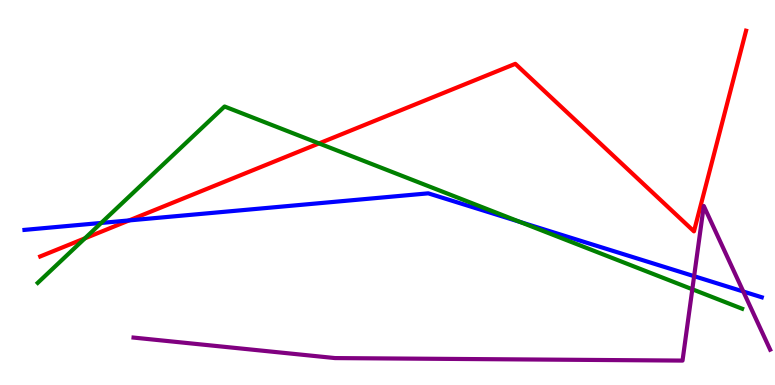[{'lines': ['blue', 'red'], 'intersections': [{'x': 1.67, 'y': 4.27}]}, {'lines': ['green', 'red'], 'intersections': [{'x': 1.1, 'y': 3.81}, {'x': 4.12, 'y': 6.27}]}, {'lines': ['purple', 'red'], 'intersections': []}, {'lines': ['blue', 'green'], 'intersections': [{'x': 1.31, 'y': 4.21}, {'x': 6.71, 'y': 4.24}]}, {'lines': ['blue', 'purple'], 'intersections': [{'x': 8.96, 'y': 2.83}, {'x': 9.59, 'y': 2.43}]}, {'lines': ['green', 'purple'], 'intersections': [{'x': 8.93, 'y': 2.49}]}]